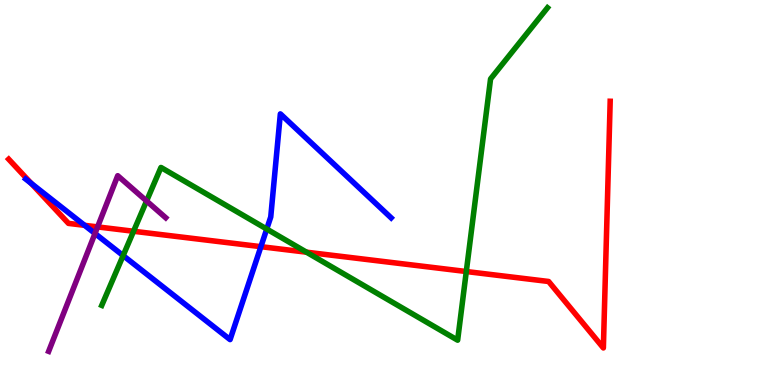[{'lines': ['blue', 'red'], 'intersections': [{'x': 0.403, 'y': 5.24}, {'x': 1.09, 'y': 4.15}, {'x': 3.37, 'y': 3.59}]}, {'lines': ['green', 'red'], 'intersections': [{'x': 1.72, 'y': 3.99}, {'x': 3.95, 'y': 3.45}, {'x': 6.02, 'y': 2.95}]}, {'lines': ['purple', 'red'], 'intersections': [{'x': 1.26, 'y': 4.11}]}, {'lines': ['blue', 'green'], 'intersections': [{'x': 1.59, 'y': 3.36}, {'x': 3.44, 'y': 4.05}]}, {'lines': ['blue', 'purple'], 'intersections': [{'x': 1.23, 'y': 3.94}]}, {'lines': ['green', 'purple'], 'intersections': [{'x': 1.89, 'y': 4.78}]}]